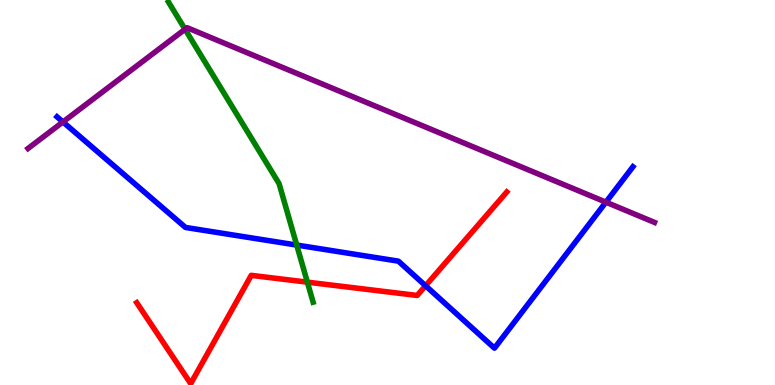[{'lines': ['blue', 'red'], 'intersections': [{'x': 5.49, 'y': 2.58}]}, {'lines': ['green', 'red'], 'intersections': [{'x': 3.97, 'y': 2.67}]}, {'lines': ['purple', 'red'], 'intersections': []}, {'lines': ['blue', 'green'], 'intersections': [{'x': 3.83, 'y': 3.63}]}, {'lines': ['blue', 'purple'], 'intersections': [{'x': 0.812, 'y': 6.83}, {'x': 7.82, 'y': 4.75}]}, {'lines': ['green', 'purple'], 'intersections': [{'x': 2.39, 'y': 9.24}]}]